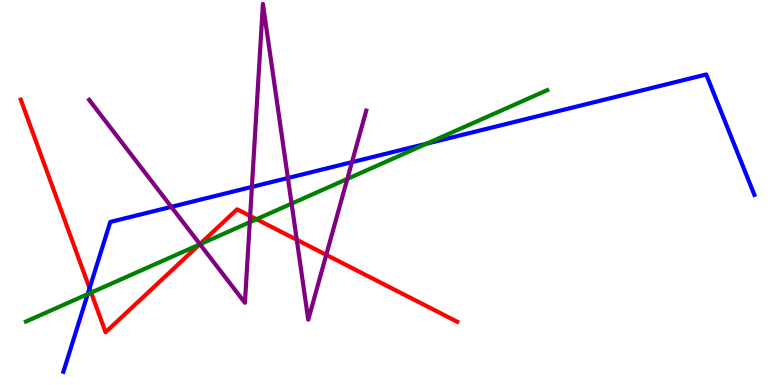[{'lines': ['blue', 'red'], 'intersections': [{'x': 1.16, 'y': 2.51}]}, {'lines': ['green', 'red'], 'intersections': [{'x': 1.18, 'y': 2.4}, {'x': 2.57, 'y': 3.65}, {'x': 3.31, 'y': 4.31}]}, {'lines': ['purple', 'red'], 'intersections': [{'x': 2.58, 'y': 3.66}, {'x': 3.23, 'y': 4.39}, {'x': 3.83, 'y': 3.77}, {'x': 4.21, 'y': 3.38}]}, {'lines': ['blue', 'green'], 'intersections': [{'x': 1.13, 'y': 2.36}, {'x': 5.51, 'y': 6.27}]}, {'lines': ['blue', 'purple'], 'intersections': [{'x': 2.21, 'y': 4.63}, {'x': 3.25, 'y': 5.15}, {'x': 3.71, 'y': 5.38}, {'x': 4.54, 'y': 5.79}]}, {'lines': ['green', 'purple'], 'intersections': [{'x': 2.58, 'y': 3.66}, {'x': 3.22, 'y': 4.23}, {'x': 3.76, 'y': 4.71}, {'x': 4.48, 'y': 5.35}]}]